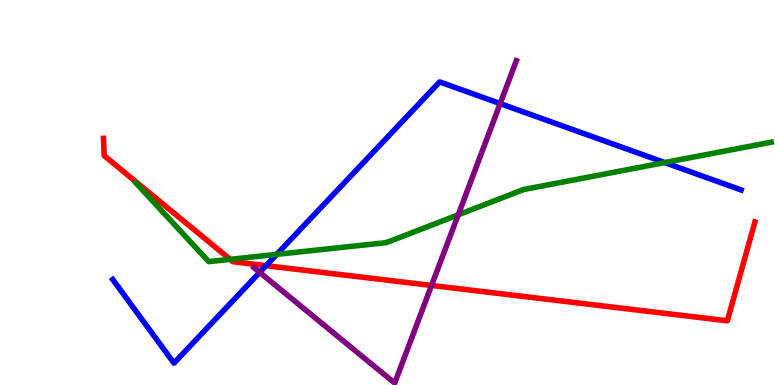[{'lines': ['blue', 'red'], 'intersections': [{'x': 3.43, 'y': 3.1}]}, {'lines': ['green', 'red'], 'intersections': [{'x': 2.97, 'y': 3.26}]}, {'lines': ['purple', 'red'], 'intersections': [{'x': 5.57, 'y': 2.59}]}, {'lines': ['blue', 'green'], 'intersections': [{'x': 3.57, 'y': 3.39}, {'x': 8.58, 'y': 5.78}]}, {'lines': ['blue', 'purple'], 'intersections': [{'x': 3.35, 'y': 2.93}, {'x': 6.45, 'y': 7.31}]}, {'lines': ['green', 'purple'], 'intersections': [{'x': 5.91, 'y': 4.42}]}]